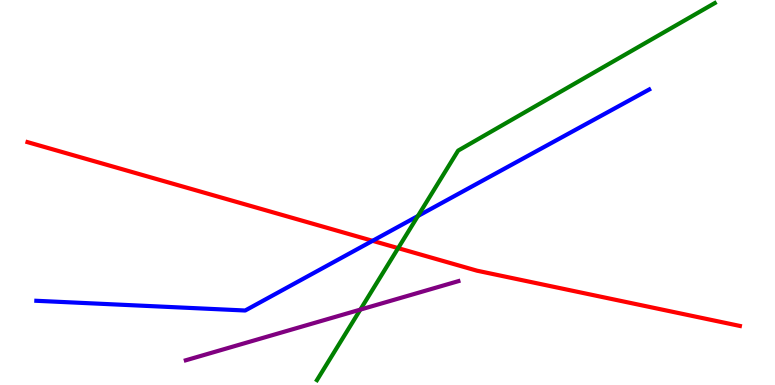[{'lines': ['blue', 'red'], 'intersections': [{'x': 4.81, 'y': 3.74}]}, {'lines': ['green', 'red'], 'intersections': [{'x': 5.14, 'y': 3.56}]}, {'lines': ['purple', 'red'], 'intersections': []}, {'lines': ['blue', 'green'], 'intersections': [{'x': 5.39, 'y': 4.39}]}, {'lines': ['blue', 'purple'], 'intersections': []}, {'lines': ['green', 'purple'], 'intersections': [{'x': 4.65, 'y': 1.96}]}]